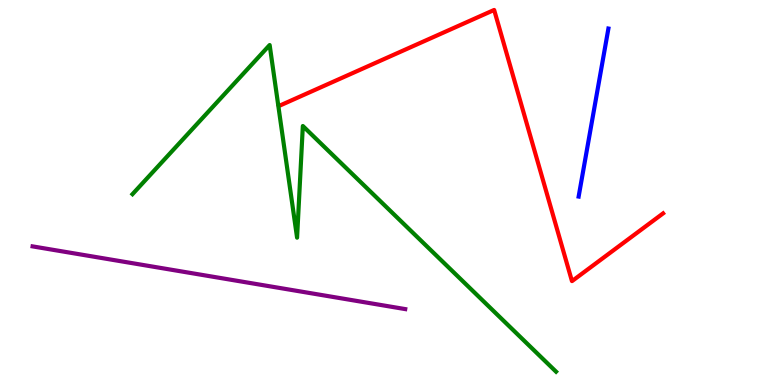[{'lines': ['blue', 'red'], 'intersections': []}, {'lines': ['green', 'red'], 'intersections': []}, {'lines': ['purple', 'red'], 'intersections': []}, {'lines': ['blue', 'green'], 'intersections': []}, {'lines': ['blue', 'purple'], 'intersections': []}, {'lines': ['green', 'purple'], 'intersections': []}]